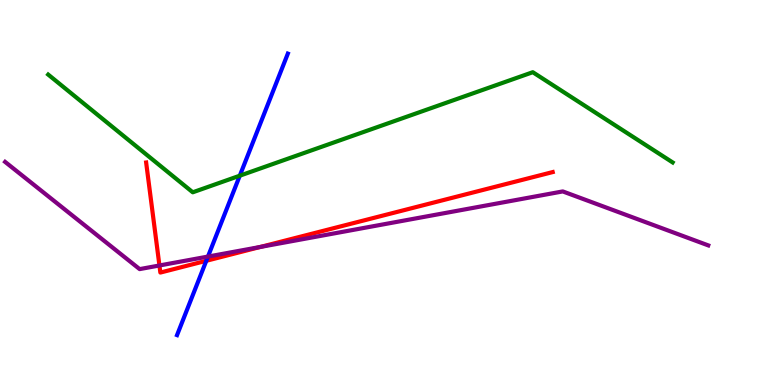[{'lines': ['blue', 'red'], 'intersections': [{'x': 2.66, 'y': 3.23}]}, {'lines': ['green', 'red'], 'intersections': []}, {'lines': ['purple', 'red'], 'intersections': [{'x': 2.06, 'y': 3.1}, {'x': 3.36, 'y': 3.59}]}, {'lines': ['blue', 'green'], 'intersections': [{'x': 3.09, 'y': 5.44}]}, {'lines': ['blue', 'purple'], 'intersections': [{'x': 2.68, 'y': 3.34}]}, {'lines': ['green', 'purple'], 'intersections': []}]